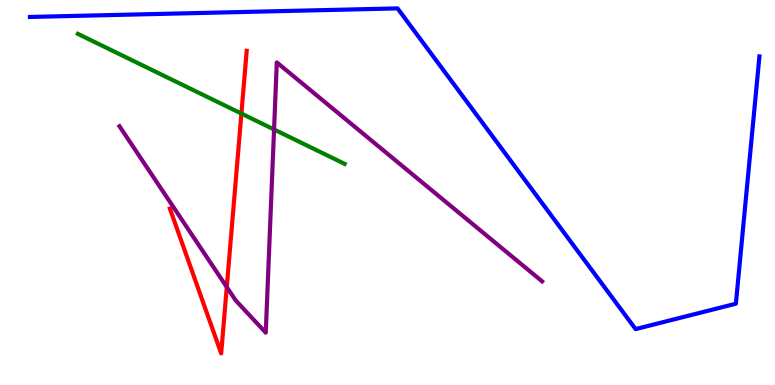[{'lines': ['blue', 'red'], 'intersections': []}, {'lines': ['green', 'red'], 'intersections': [{'x': 3.11, 'y': 7.05}]}, {'lines': ['purple', 'red'], 'intersections': [{'x': 2.93, 'y': 2.54}]}, {'lines': ['blue', 'green'], 'intersections': []}, {'lines': ['blue', 'purple'], 'intersections': []}, {'lines': ['green', 'purple'], 'intersections': [{'x': 3.54, 'y': 6.64}]}]